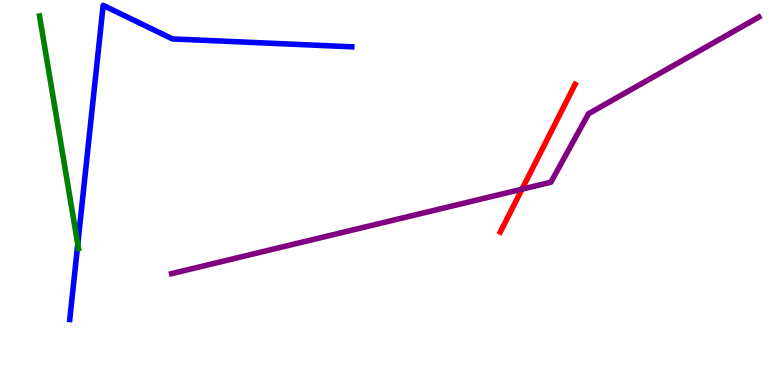[{'lines': ['blue', 'red'], 'intersections': []}, {'lines': ['green', 'red'], 'intersections': []}, {'lines': ['purple', 'red'], 'intersections': [{'x': 6.74, 'y': 5.09}]}, {'lines': ['blue', 'green'], 'intersections': [{'x': 1.0, 'y': 3.66}]}, {'lines': ['blue', 'purple'], 'intersections': []}, {'lines': ['green', 'purple'], 'intersections': []}]